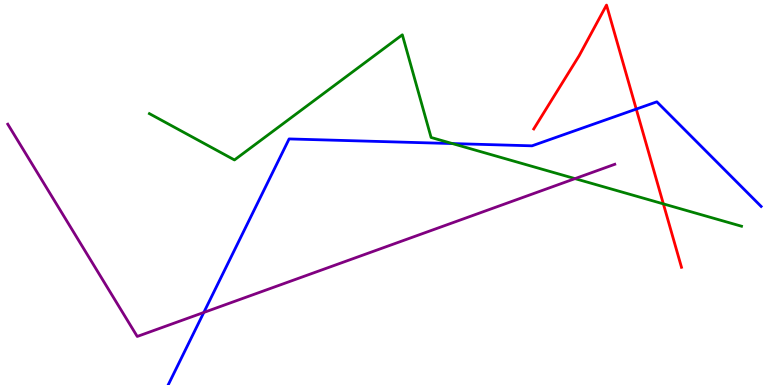[{'lines': ['blue', 'red'], 'intersections': [{'x': 8.21, 'y': 7.17}]}, {'lines': ['green', 'red'], 'intersections': [{'x': 8.56, 'y': 4.7}]}, {'lines': ['purple', 'red'], 'intersections': []}, {'lines': ['blue', 'green'], 'intersections': [{'x': 5.84, 'y': 6.27}]}, {'lines': ['blue', 'purple'], 'intersections': [{'x': 2.63, 'y': 1.88}]}, {'lines': ['green', 'purple'], 'intersections': [{'x': 7.42, 'y': 5.36}]}]